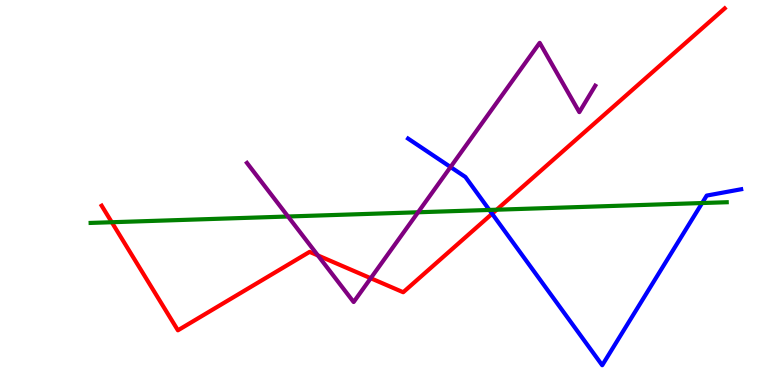[{'lines': ['blue', 'red'], 'intersections': [{'x': 6.35, 'y': 4.45}]}, {'lines': ['green', 'red'], 'intersections': [{'x': 1.44, 'y': 4.23}, {'x': 6.41, 'y': 4.55}]}, {'lines': ['purple', 'red'], 'intersections': [{'x': 4.1, 'y': 3.37}, {'x': 4.78, 'y': 2.77}]}, {'lines': ['blue', 'green'], 'intersections': [{'x': 6.31, 'y': 4.55}, {'x': 9.06, 'y': 4.73}]}, {'lines': ['blue', 'purple'], 'intersections': [{'x': 5.81, 'y': 5.66}]}, {'lines': ['green', 'purple'], 'intersections': [{'x': 3.72, 'y': 4.38}, {'x': 5.39, 'y': 4.49}]}]